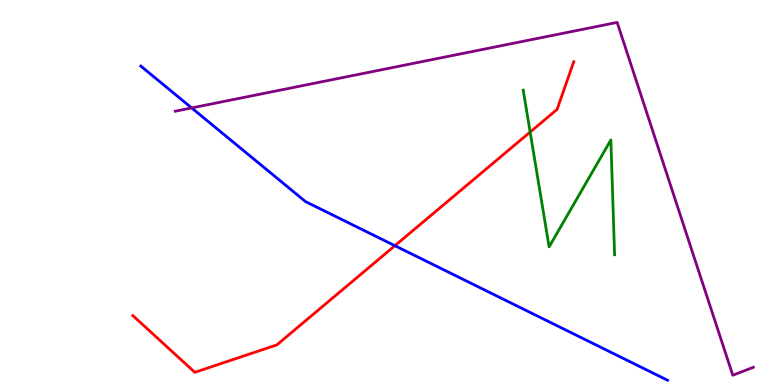[{'lines': ['blue', 'red'], 'intersections': [{'x': 5.1, 'y': 3.62}]}, {'lines': ['green', 'red'], 'intersections': [{'x': 6.84, 'y': 6.57}]}, {'lines': ['purple', 'red'], 'intersections': []}, {'lines': ['blue', 'green'], 'intersections': []}, {'lines': ['blue', 'purple'], 'intersections': [{'x': 2.47, 'y': 7.2}]}, {'lines': ['green', 'purple'], 'intersections': []}]